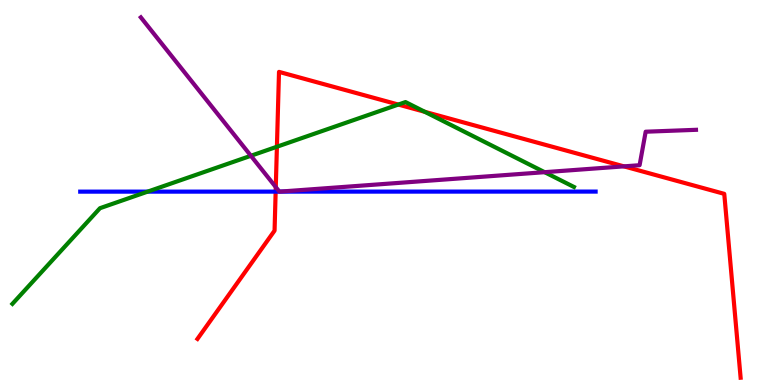[{'lines': ['blue', 'red'], 'intersections': [{'x': 3.56, 'y': 5.02}]}, {'lines': ['green', 'red'], 'intersections': [{'x': 3.57, 'y': 6.19}, {'x': 5.14, 'y': 7.28}, {'x': 5.48, 'y': 7.1}]}, {'lines': ['purple', 'red'], 'intersections': [{'x': 3.56, 'y': 5.14}, {'x': 8.05, 'y': 5.68}]}, {'lines': ['blue', 'green'], 'intersections': [{'x': 1.91, 'y': 5.02}]}, {'lines': ['blue', 'purple'], 'intersections': [{'x': 3.6, 'y': 5.02}, {'x': 3.61, 'y': 5.02}]}, {'lines': ['green', 'purple'], 'intersections': [{'x': 3.24, 'y': 5.95}, {'x': 7.03, 'y': 5.53}]}]